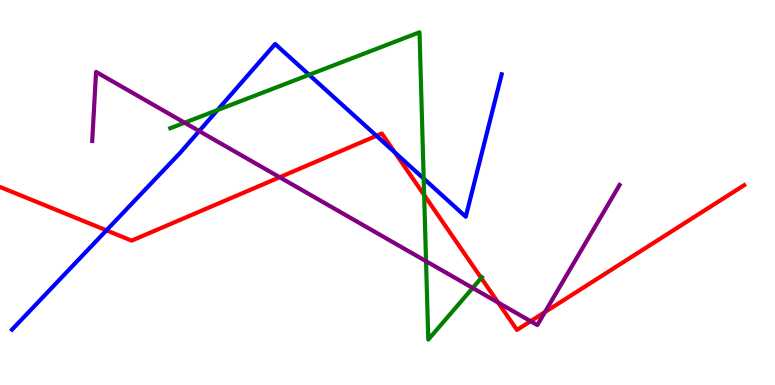[{'lines': ['blue', 'red'], 'intersections': [{'x': 1.37, 'y': 4.02}, {'x': 4.86, 'y': 6.47}, {'x': 5.1, 'y': 6.04}]}, {'lines': ['green', 'red'], 'intersections': [{'x': 5.47, 'y': 4.93}, {'x': 6.21, 'y': 2.78}]}, {'lines': ['purple', 'red'], 'intersections': [{'x': 3.61, 'y': 5.4}, {'x': 6.43, 'y': 2.14}, {'x': 6.85, 'y': 1.66}, {'x': 7.03, 'y': 1.89}]}, {'lines': ['blue', 'green'], 'intersections': [{'x': 2.81, 'y': 7.14}, {'x': 3.99, 'y': 8.06}, {'x': 5.47, 'y': 5.36}]}, {'lines': ['blue', 'purple'], 'intersections': [{'x': 2.57, 'y': 6.6}]}, {'lines': ['green', 'purple'], 'intersections': [{'x': 2.38, 'y': 6.81}, {'x': 5.5, 'y': 3.22}, {'x': 6.1, 'y': 2.52}]}]